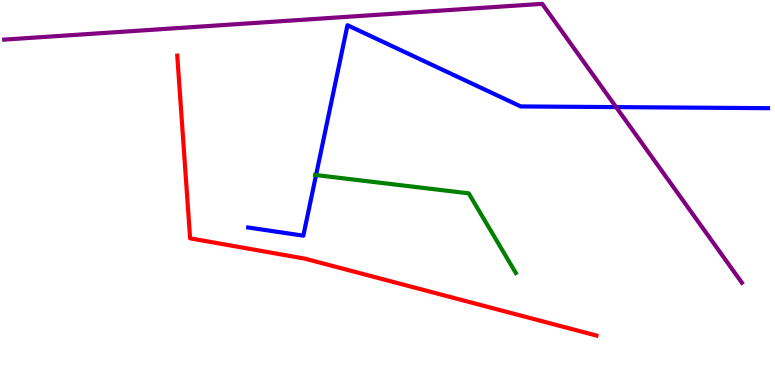[{'lines': ['blue', 'red'], 'intersections': []}, {'lines': ['green', 'red'], 'intersections': []}, {'lines': ['purple', 'red'], 'intersections': []}, {'lines': ['blue', 'green'], 'intersections': [{'x': 4.08, 'y': 5.45}]}, {'lines': ['blue', 'purple'], 'intersections': [{'x': 7.95, 'y': 7.22}]}, {'lines': ['green', 'purple'], 'intersections': []}]